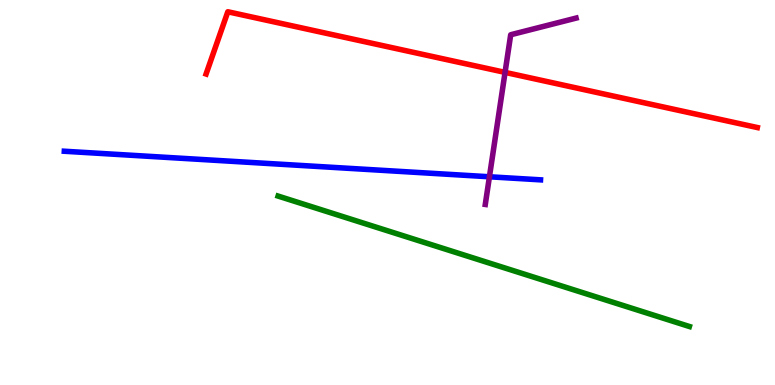[{'lines': ['blue', 'red'], 'intersections': []}, {'lines': ['green', 'red'], 'intersections': []}, {'lines': ['purple', 'red'], 'intersections': [{'x': 6.52, 'y': 8.12}]}, {'lines': ['blue', 'green'], 'intersections': []}, {'lines': ['blue', 'purple'], 'intersections': [{'x': 6.32, 'y': 5.41}]}, {'lines': ['green', 'purple'], 'intersections': []}]